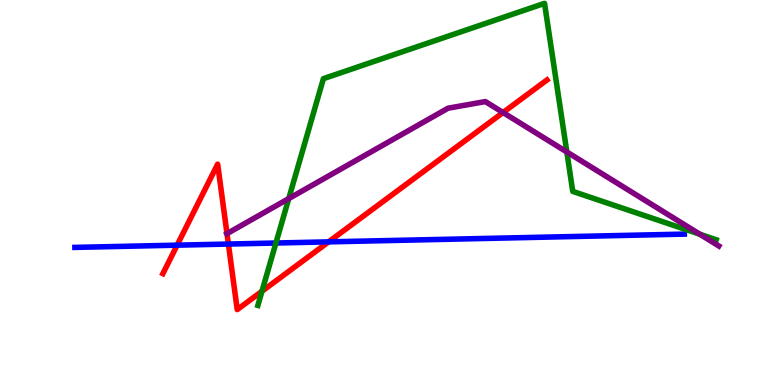[{'lines': ['blue', 'red'], 'intersections': [{'x': 2.29, 'y': 3.63}, {'x': 2.95, 'y': 3.66}, {'x': 4.24, 'y': 3.72}]}, {'lines': ['green', 'red'], 'intersections': [{'x': 3.38, 'y': 2.44}]}, {'lines': ['purple', 'red'], 'intersections': [{'x': 2.93, 'y': 3.93}, {'x': 6.49, 'y': 7.08}]}, {'lines': ['blue', 'green'], 'intersections': [{'x': 3.56, 'y': 3.69}]}, {'lines': ['blue', 'purple'], 'intersections': []}, {'lines': ['green', 'purple'], 'intersections': [{'x': 3.73, 'y': 4.84}, {'x': 7.31, 'y': 6.05}, {'x': 9.03, 'y': 3.92}]}]